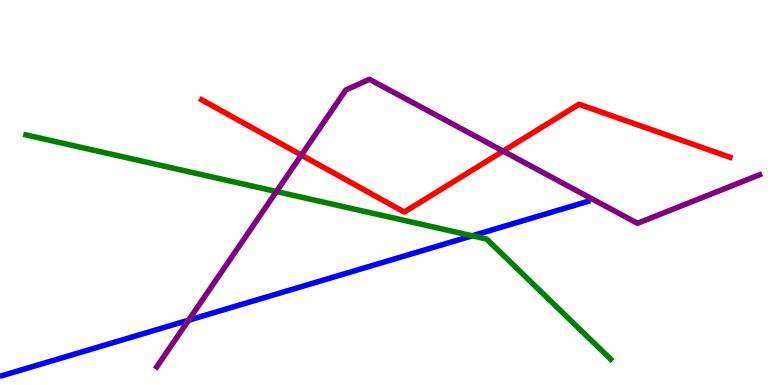[{'lines': ['blue', 'red'], 'intersections': []}, {'lines': ['green', 'red'], 'intersections': []}, {'lines': ['purple', 'red'], 'intersections': [{'x': 3.89, 'y': 5.97}, {'x': 6.49, 'y': 6.07}]}, {'lines': ['blue', 'green'], 'intersections': [{'x': 6.09, 'y': 3.88}]}, {'lines': ['blue', 'purple'], 'intersections': [{'x': 2.43, 'y': 1.68}]}, {'lines': ['green', 'purple'], 'intersections': [{'x': 3.57, 'y': 5.03}]}]